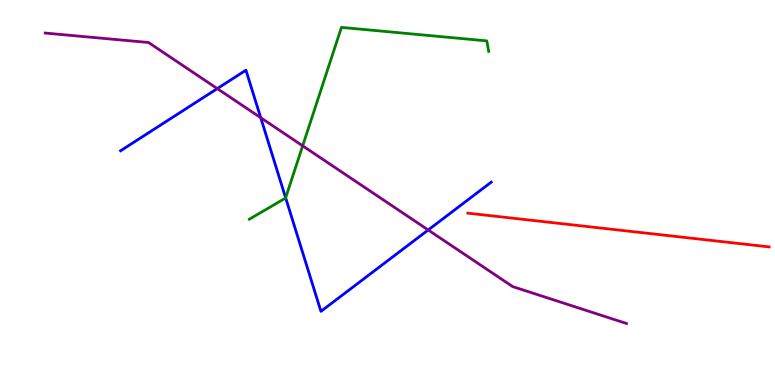[{'lines': ['blue', 'red'], 'intersections': []}, {'lines': ['green', 'red'], 'intersections': []}, {'lines': ['purple', 'red'], 'intersections': []}, {'lines': ['blue', 'green'], 'intersections': [{'x': 3.69, 'y': 4.86}]}, {'lines': ['blue', 'purple'], 'intersections': [{'x': 2.8, 'y': 7.7}, {'x': 3.36, 'y': 6.94}, {'x': 5.53, 'y': 4.03}]}, {'lines': ['green', 'purple'], 'intersections': [{'x': 3.91, 'y': 6.21}]}]